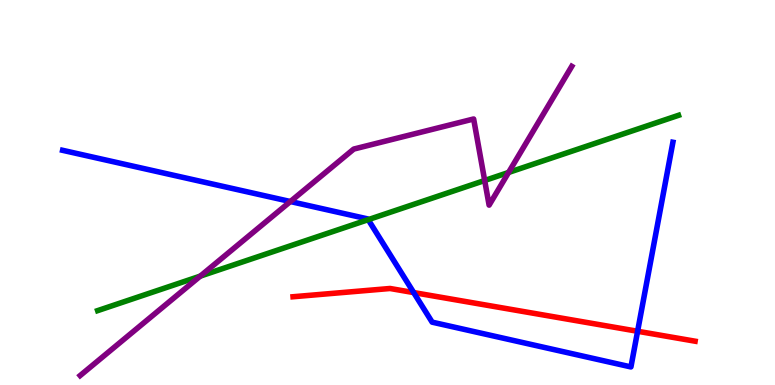[{'lines': ['blue', 'red'], 'intersections': [{'x': 5.34, 'y': 2.4}, {'x': 8.23, 'y': 1.4}]}, {'lines': ['green', 'red'], 'intersections': []}, {'lines': ['purple', 'red'], 'intersections': []}, {'lines': ['blue', 'green'], 'intersections': [{'x': 4.75, 'y': 4.29}]}, {'lines': ['blue', 'purple'], 'intersections': [{'x': 3.75, 'y': 4.77}]}, {'lines': ['green', 'purple'], 'intersections': [{'x': 2.58, 'y': 2.83}, {'x': 6.25, 'y': 5.31}, {'x': 6.56, 'y': 5.52}]}]